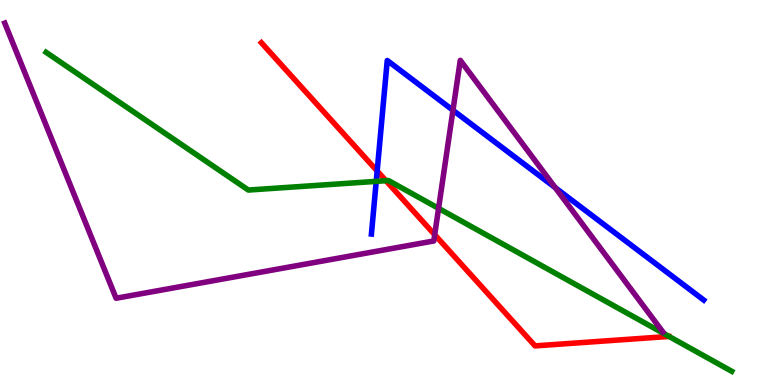[{'lines': ['blue', 'red'], 'intersections': [{'x': 4.87, 'y': 5.56}]}, {'lines': ['green', 'red'], 'intersections': [{'x': 4.98, 'y': 5.31}]}, {'lines': ['purple', 'red'], 'intersections': [{'x': 5.61, 'y': 3.9}]}, {'lines': ['blue', 'green'], 'intersections': [{'x': 4.85, 'y': 5.29}]}, {'lines': ['blue', 'purple'], 'intersections': [{'x': 5.84, 'y': 7.14}, {'x': 7.16, 'y': 5.13}]}, {'lines': ['green', 'purple'], 'intersections': [{'x': 5.66, 'y': 4.59}]}]